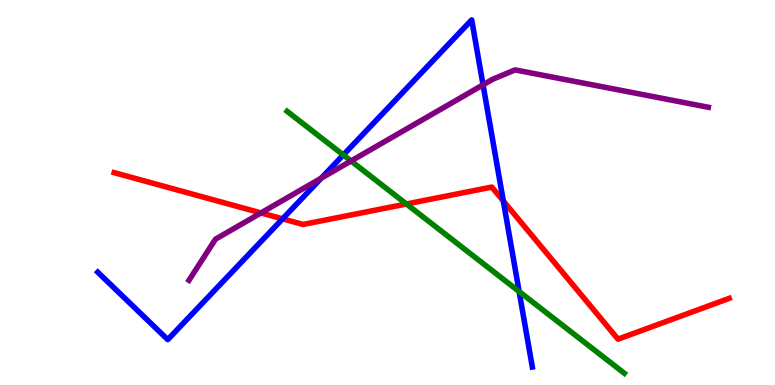[{'lines': ['blue', 'red'], 'intersections': [{'x': 3.65, 'y': 4.32}, {'x': 6.49, 'y': 4.78}]}, {'lines': ['green', 'red'], 'intersections': [{'x': 5.24, 'y': 4.7}]}, {'lines': ['purple', 'red'], 'intersections': [{'x': 3.37, 'y': 4.47}]}, {'lines': ['blue', 'green'], 'intersections': [{'x': 4.43, 'y': 5.98}, {'x': 6.7, 'y': 2.43}]}, {'lines': ['blue', 'purple'], 'intersections': [{'x': 4.15, 'y': 5.37}, {'x': 6.23, 'y': 7.8}]}, {'lines': ['green', 'purple'], 'intersections': [{'x': 4.53, 'y': 5.82}]}]